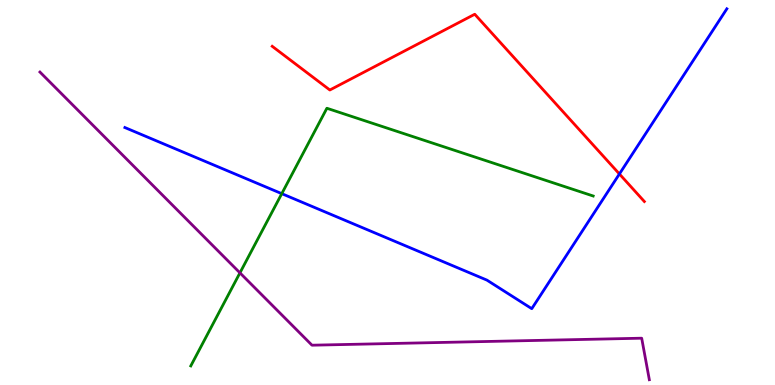[{'lines': ['blue', 'red'], 'intersections': [{'x': 7.99, 'y': 5.48}]}, {'lines': ['green', 'red'], 'intersections': []}, {'lines': ['purple', 'red'], 'intersections': []}, {'lines': ['blue', 'green'], 'intersections': [{'x': 3.64, 'y': 4.97}]}, {'lines': ['blue', 'purple'], 'intersections': []}, {'lines': ['green', 'purple'], 'intersections': [{'x': 3.1, 'y': 2.91}]}]